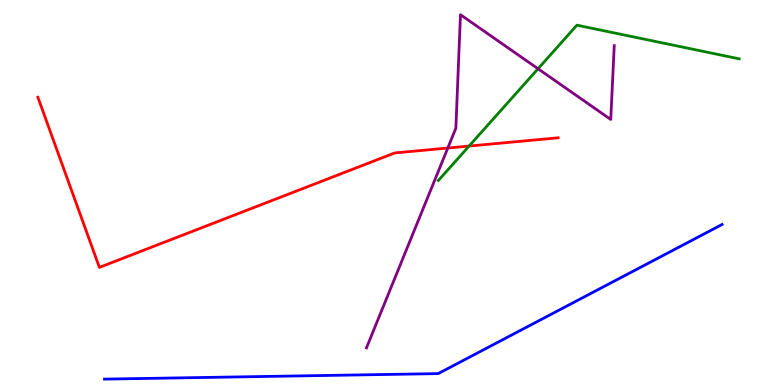[{'lines': ['blue', 'red'], 'intersections': []}, {'lines': ['green', 'red'], 'intersections': [{'x': 6.05, 'y': 6.21}]}, {'lines': ['purple', 'red'], 'intersections': [{'x': 5.78, 'y': 6.16}]}, {'lines': ['blue', 'green'], 'intersections': []}, {'lines': ['blue', 'purple'], 'intersections': []}, {'lines': ['green', 'purple'], 'intersections': [{'x': 6.94, 'y': 8.21}]}]